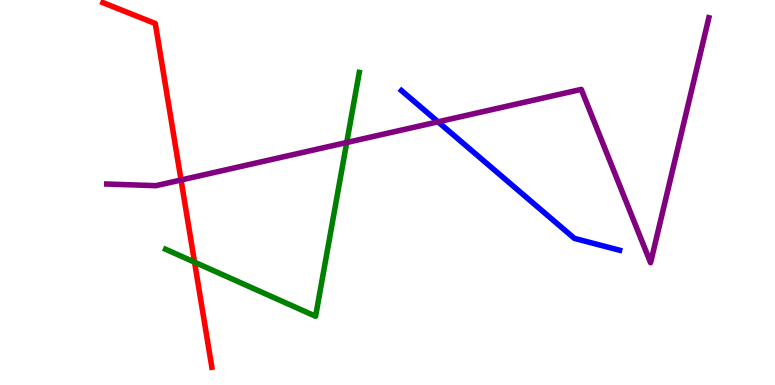[{'lines': ['blue', 'red'], 'intersections': []}, {'lines': ['green', 'red'], 'intersections': [{'x': 2.51, 'y': 3.19}]}, {'lines': ['purple', 'red'], 'intersections': [{'x': 2.34, 'y': 5.32}]}, {'lines': ['blue', 'green'], 'intersections': []}, {'lines': ['blue', 'purple'], 'intersections': [{'x': 5.65, 'y': 6.84}]}, {'lines': ['green', 'purple'], 'intersections': [{'x': 4.47, 'y': 6.3}]}]